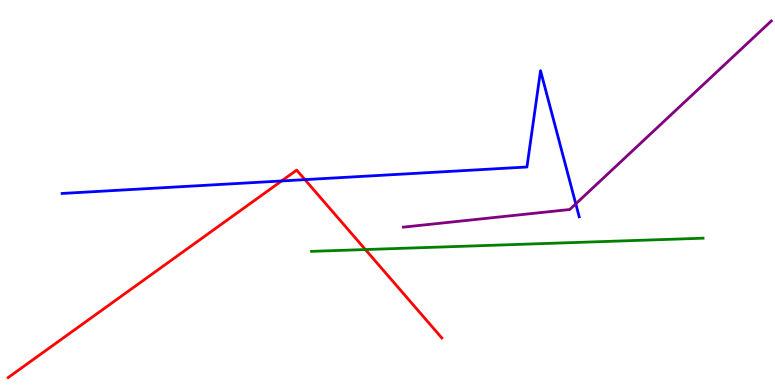[{'lines': ['blue', 'red'], 'intersections': [{'x': 3.63, 'y': 5.3}, {'x': 3.93, 'y': 5.33}]}, {'lines': ['green', 'red'], 'intersections': [{'x': 4.71, 'y': 3.52}]}, {'lines': ['purple', 'red'], 'intersections': []}, {'lines': ['blue', 'green'], 'intersections': []}, {'lines': ['blue', 'purple'], 'intersections': [{'x': 7.43, 'y': 4.71}]}, {'lines': ['green', 'purple'], 'intersections': []}]